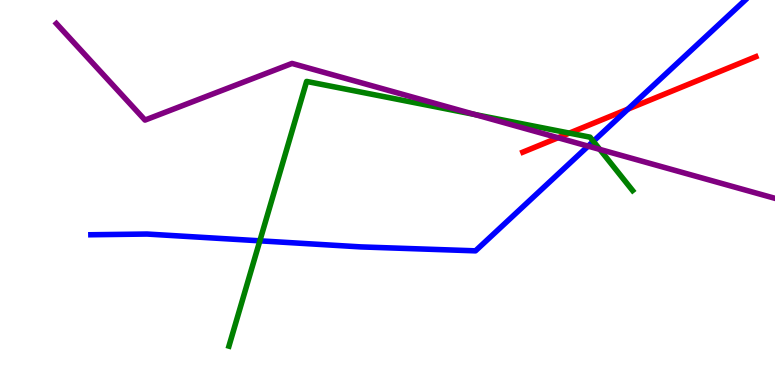[{'lines': ['blue', 'red'], 'intersections': [{'x': 8.1, 'y': 7.17}]}, {'lines': ['green', 'red'], 'intersections': [{'x': 7.35, 'y': 6.54}]}, {'lines': ['purple', 'red'], 'intersections': [{'x': 7.2, 'y': 6.42}]}, {'lines': ['blue', 'green'], 'intersections': [{'x': 3.35, 'y': 3.74}, {'x': 7.66, 'y': 6.33}]}, {'lines': ['blue', 'purple'], 'intersections': [{'x': 7.59, 'y': 6.2}]}, {'lines': ['green', 'purple'], 'intersections': [{'x': 6.13, 'y': 7.03}, {'x': 7.74, 'y': 6.12}]}]